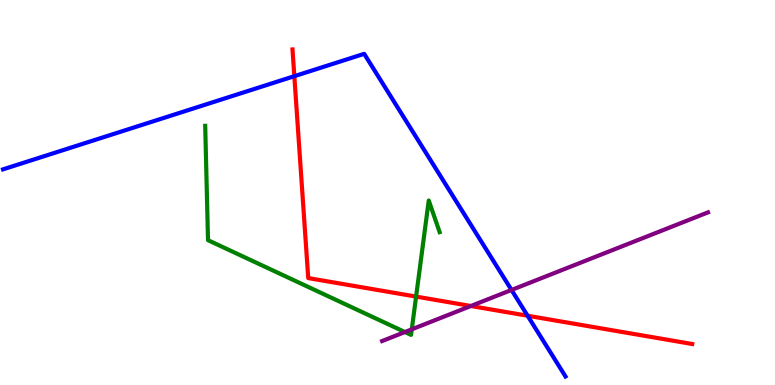[{'lines': ['blue', 'red'], 'intersections': [{'x': 3.8, 'y': 8.02}, {'x': 6.81, 'y': 1.8}]}, {'lines': ['green', 'red'], 'intersections': [{'x': 5.37, 'y': 2.3}]}, {'lines': ['purple', 'red'], 'intersections': [{'x': 6.08, 'y': 2.05}]}, {'lines': ['blue', 'green'], 'intersections': []}, {'lines': ['blue', 'purple'], 'intersections': [{'x': 6.6, 'y': 2.47}]}, {'lines': ['green', 'purple'], 'intersections': [{'x': 5.22, 'y': 1.38}, {'x': 5.31, 'y': 1.45}]}]